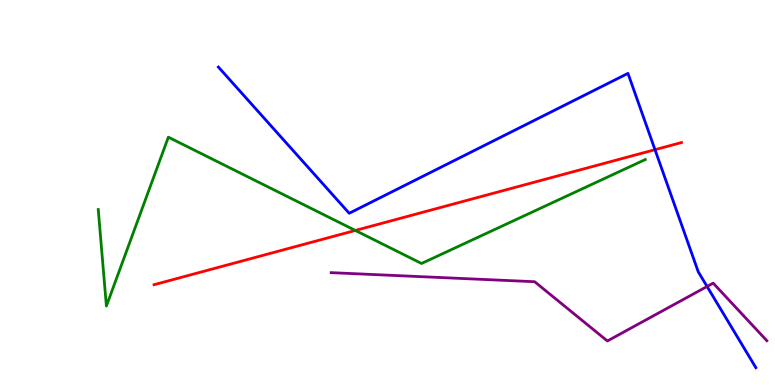[{'lines': ['blue', 'red'], 'intersections': [{'x': 8.45, 'y': 6.11}]}, {'lines': ['green', 'red'], 'intersections': [{'x': 4.59, 'y': 4.01}]}, {'lines': ['purple', 'red'], 'intersections': []}, {'lines': ['blue', 'green'], 'intersections': []}, {'lines': ['blue', 'purple'], 'intersections': [{'x': 9.12, 'y': 2.56}]}, {'lines': ['green', 'purple'], 'intersections': []}]